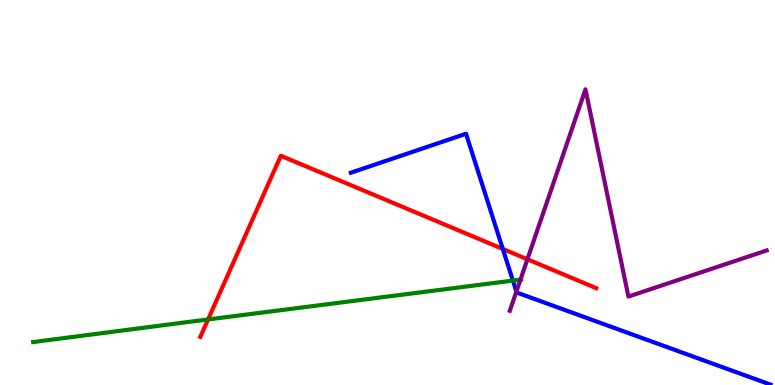[{'lines': ['blue', 'red'], 'intersections': [{'x': 6.49, 'y': 3.53}]}, {'lines': ['green', 'red'], 'intersections': [{'x': 2.68, 'y': 1.7}]}, {'lines': ['purple', 'red'], 'intersections': [{'x': 6.81, 'y': 3.27}]}, {'lines': ['blue', 'green'], 'intersections': [{'x': 6.62, 'y': 2.71}]}, {'lines': ['blue', 'purple'], 'intersections': [{'x': 6.66, 'y': 2.43}]}, {'lines': ['green', 'purple'], 'intersections': [{'x': 6.72, 'y': 2.74}]}]